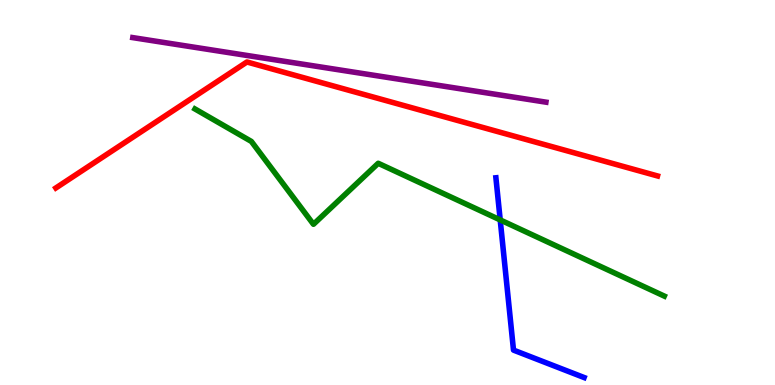[{'lines': ['blue', 'red'], 'intersections': []}, {'lines': ['green', 'red'], 'intersections': []}, {'lines': ['purple', 'red'], 'intersections': []}, {'lines': ['blue', 'green'], 'intersections': [{'x': 6.45, 'y': 4.29}]}, {'lines': ['blue', 'purple'], 'intersections': []}, {'lines': ['green', 'purple'], 'intersections': []}]